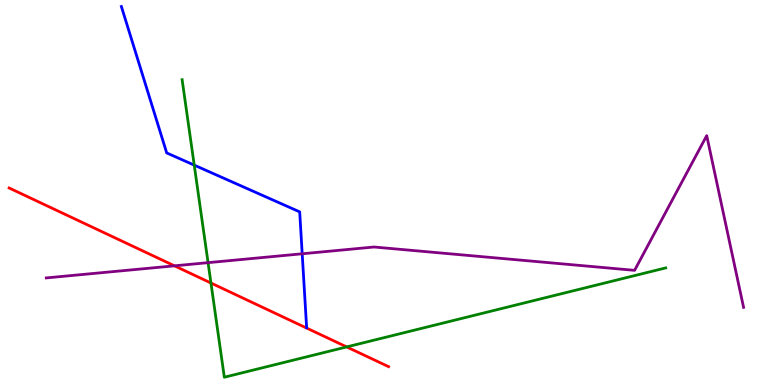[{'lines': ['blue', 'red'], 'intersections': []}, {'lines': ['green', 'red'], 'intersections': [{'x': 2.72, 'y': 2.65}, {'x': 4.47, 'y': 0.989}]}, {'lines': ['purple', 'red'], 'intersections': [{'x': 2.25, 'y': 3.1}]}, {'lines': ['blue', 'green'], 'intersections': [{'x': 2.51, 'y': 5.71}]}, {'lines': ['blue', 'purple'], 'intersections': [{'x': 3.9, 'y': 3.41}]}, {'lines': ['green', 'purple'], 'intersections': [{'x': 2.68, 'y': 3.18}]}]